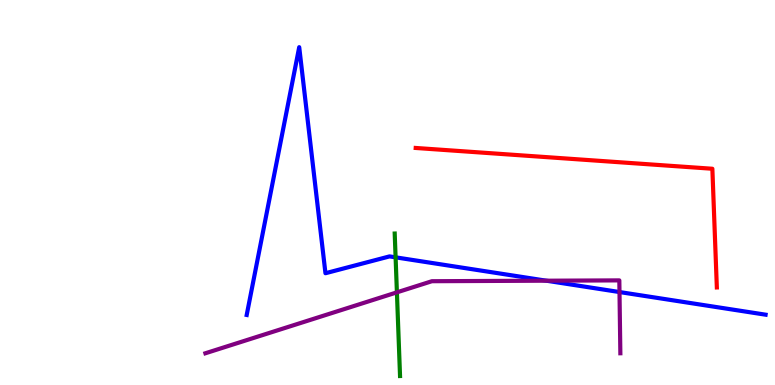[{'lines': ['blue', 'red'], 'intersections': []}, {'lines': ['green', 'red'], 'intersections': []}, {'lines': ['purple', 'red'], 'intersections': []}, {'lines': ['blue', 'green'], 'intersections': [{'x': 5.1, 'y': 3.32}]}, {'lines': ['blue', 'purple'], 'intersections': [{'x': 7.05, 'y': 2.71}, {'x': 7.99, 'y': 2.41}]}, {'lines': ['green', 'purple'], 'intersections': [{'x': 5.12, 'y': 2.41}]}]